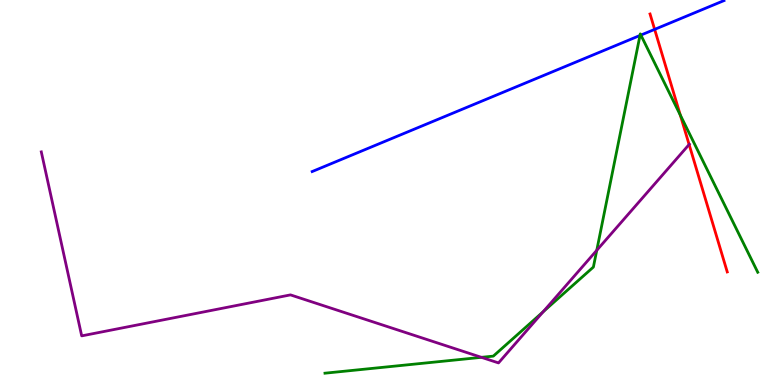[{'lines': ['blue', 'red'], 'intersections': [{'x': 8.45, 'y': 9.24}]}, {'lines': ['green', 'red'], 'intersections': [{'x': 8.78, 'y': 7.01}]}, {'lines': ['purple', 'red'], 'intersections': [{'x': 8.89, 'y': 6.25}]}, {'lines': ['blue', 'green'], 'intersections': [{'x': 8.26, 'y': 9.08}, {'x': 8.27, 'y': 9.09}]}, {'lines': ['blue', 'purple'], 'intersections': []}, {'lines': ['green', 'purple'], 'intersections': [{'x': 6.21, 'y': 0.719}, {'x': 7.01, 'y': 1.9}, {'x': 7.7, 'y': 3.5}]}]